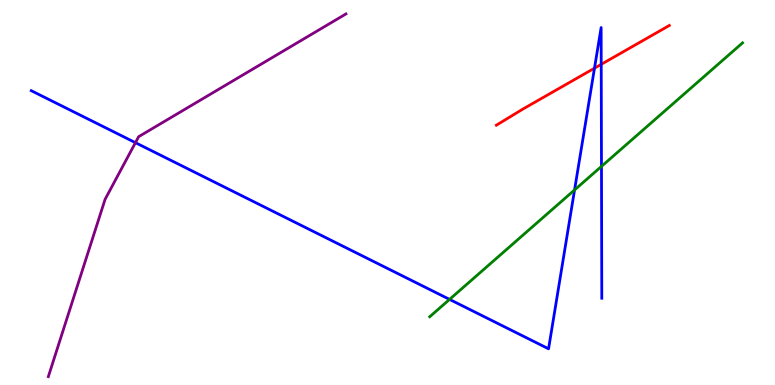[{'lines': ['blue', 'red'], 'intersections': [{'x': 7.67, 'y': 8.23}, {'x': 7.76, 'y': 8.33}]}, {'lines': ['green', 'red'], 'intersections': []}, {'lines': ['purple', 'red'], 'intersections': []}, {'lines': ['blue', 'green'], 'intersections': [{'x': 5.8, 'y': 2.22}, {'x': 7.41, 'y': 5.07}, {'x': 7.76, 'y': 5.68}]}, {'lines': ['blue', 'purple'], 'intersections': [{'x': 1.75, 'y': 6.29}]}, {'lines': ['green', 'purple'], 'intersections': []}]